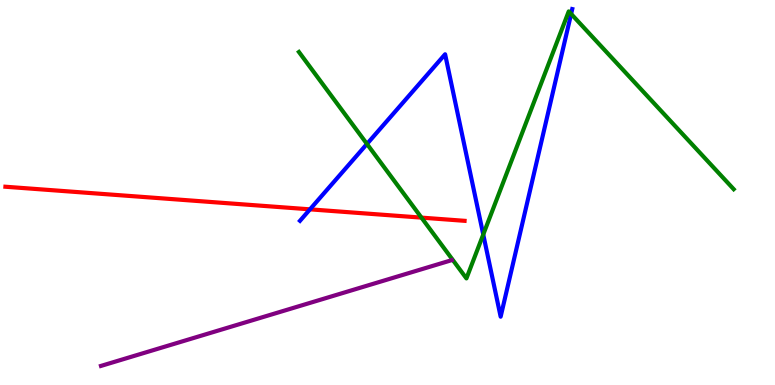[{'lines': ['blue', 'red'], 'intersections': [{'x': 4.0, 'y': 4.56}]}, {'lines': ['green', 'red'], 'intersections': [{'x': 5.44, 'y': 4.35}]}, {'lines': ['purple', 'red'], 'intersections': []}, {'lines': ['blue', 'green'], 'intersections': [{'x': 4.73, 'y': 6.26}, {'x': 6.24, 'y': 3.91}, {'x': 7.37, 'y': 9.64}]}, {'lines': ['blue', 'purple'], 'intersections': []}, {'lines': ['green', 'purple'], 'intersections': []}]